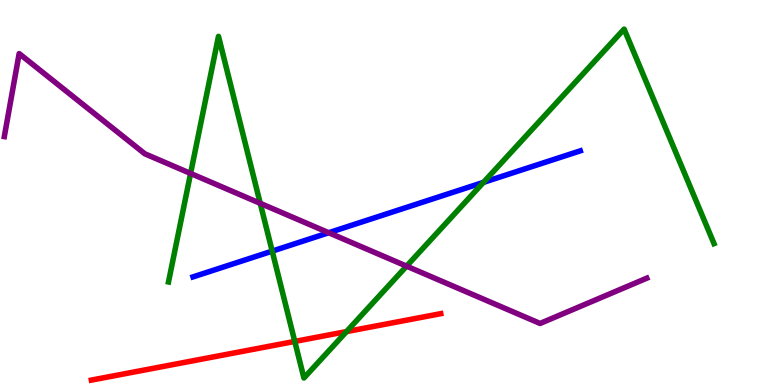[{'lines': ['blue', 'red'], 'intersections': []}, {'lines': ['green', 'red'], 'intersections': [{'x': 3.8, 'y': 1.13}, {'x': 4.47, 'y': 1.39}]}, {'lines': ['purple', 'red'], 'intersections': []}, {'lines': ['blue', 'green'], 'intersections': [{'x': 3.51, 'y': 3.48}, {'x': 6.24, 'y': 5.26}]}, {'lines': ['blue', 'purple'], 'intersections': [{'x': 4.24, 'y': 3.96}]}, {'lines': ['green', 'purple'], 'intersections': [{'x': 2.46, 'y': 5.5}, {'x': 3.36, 'y': 4.72}, {'x': 5.25, 'y': 3.09}]}]